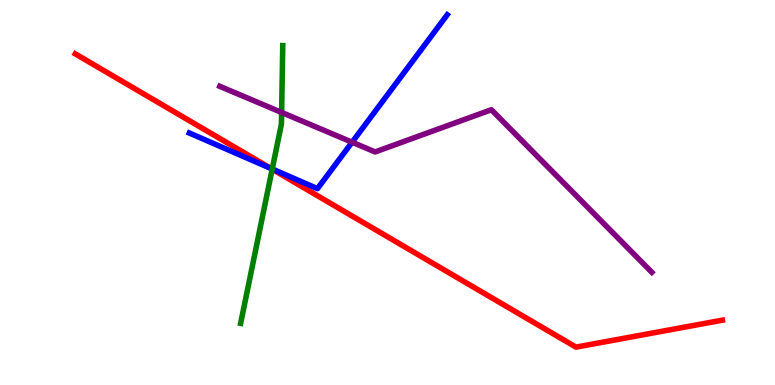[{'lines': ['blue', 'red'], 'intersections': [{'x': 3.49, 'y': 5.63}]}, {'lines': ['green', 'red'], 'intersections': [{'x': 3.51, 'y': 5.61}]}, {'lines': ['purple', 'red'], 'intersections': []}, {'lines': ['blue', 'green'], 'intersections': [{'x': 3.51, 'y': 5.61}]}, {'lines': ['blue', 'purple'], 'intersections': [{'x': 4.54, 'y': 6.31}]}, {'lines': ['green', 'purple'], 'intersections': [{'x': 3.63, 'y': 7.08}]}]